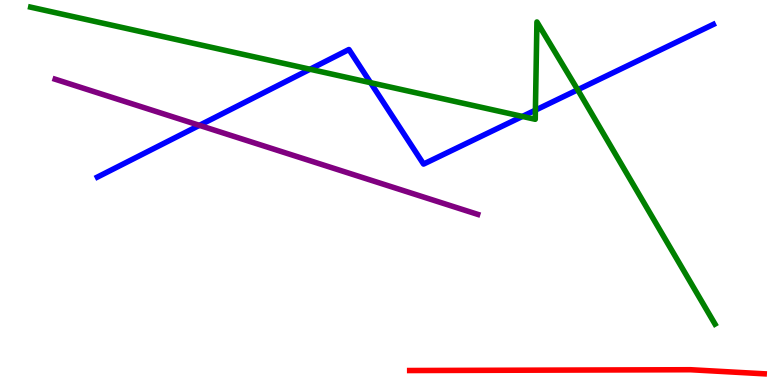[{'lines': ['blue', 'red'], 'intersections': []}, {'lines': ['green', 'red'], 'intersections': []}, {'lines': ['purple', 'red'], 'intersections': []}, {'lines': ['blue', 'green'], 'intersections': [{'x': 4.0, 'y': 8.2}, {'x': 4.78, 'y': 7.85}, {'x': 6.74, 'y': 6.98}, {'x': 6.91, 'y': 7.14}, {'x': 7.45, 'y': 7.67}]}, {'lines': ['blue', 'purple'], 'intersections': [{'x': 2.57, 'y': 6.74}]}, {'lines': ['green', 'purple'], 'intersections': []}]